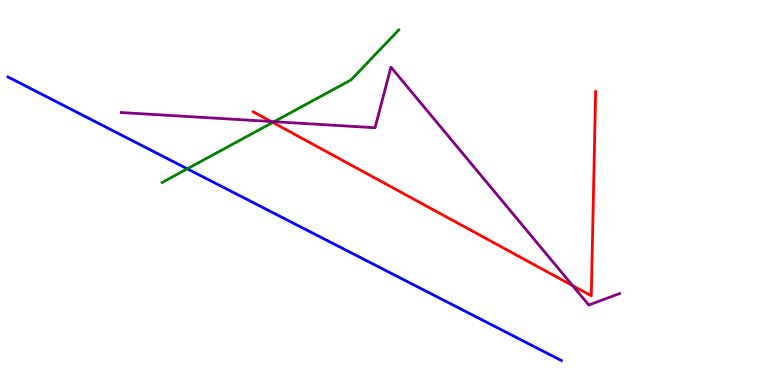[{'lines': ['blue', 'red'], 'intersections': []}, {'lines': ['green', 'red'], 'intersections': [{'x': 3.52, 'y': 6.82}]}, {'lines': ['purple', 'red'], 'intersections': [{'x': 3.5, 'y': 6.84}, {'x': 7.39, 'y': 2.58}]}, {'lines': ['blue', 'green'], 'intersections': [{'x': 2.42, 'y': 5.62}]}, {'lines': ['blue', 'purple'], 'intersections': []}, {'lines': ['green', 'purple'], 'intersections': [{'x': 3.54, 'y': 6.84}]}]